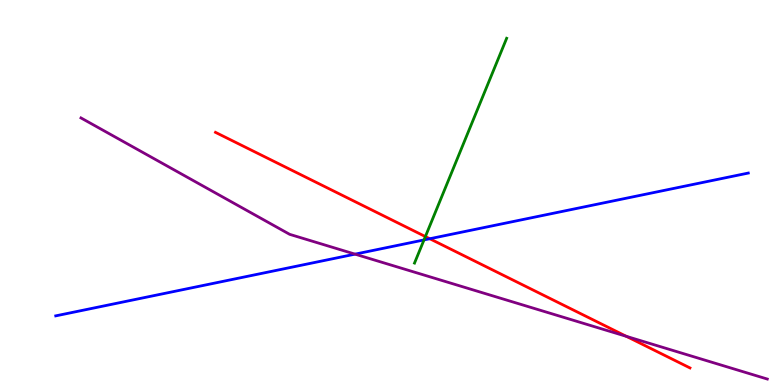[{'lines': ['blue', 'red'], 'intersections': [{'x': 5.55, 'y': 3.8}]}, {'lines': ['green', 'red'], 'intersections': [{'x': 5.49, 'y': 3.86}]}, {'lines': ['purple', 'red'], 'intersections': [{'x': 8.08, 'y': 1.26}]}, {'lines': ['blue', 'green'], 'intersections': [{'x': 5.47, 'y': 3.77}]}, {'lines': ['blue', 'purple'], 'intersections': [{'x': 4.58, 'y': 3.4}]}, {'lines': ['green', 'purple'], 'intersections': []}]